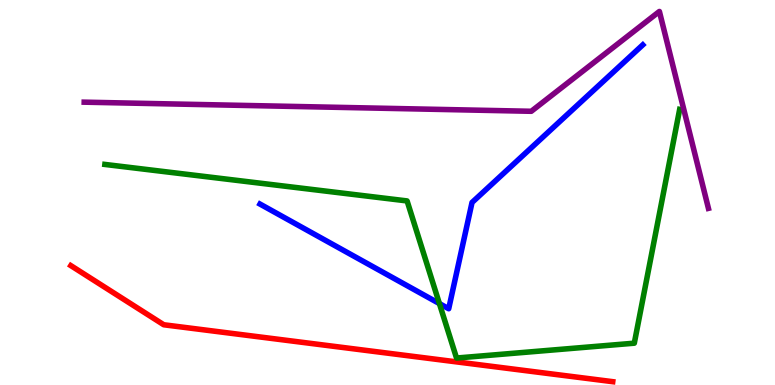[{'lines': ['blue', 'red'], 'intersections': []}, {'lines': ['green', 'red'], 'intersections': []}, {'lines': ['purple', 'red'], 'intersections': []}, {'lines': ['blue', 'green'], 'intersections': [{'x': 5.67, 'y': 2.11}]}, {'lines': ['blue', 'purple'], 'intersections': []}, {'lines': ['green', 'purple'], 'intersections': []}]